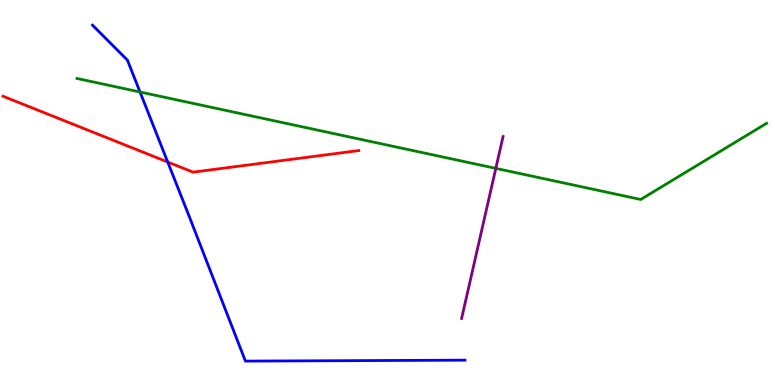[{'lines': ['blue', 'red'], 'intersections': [{'x': 2.16, 'y': 5.79}]}, {'lines': ['green', 'red'], 'intersections': []}, {'lines': ['purple', 'red'], 'intersections': []}, {'lines': ['blue', 'green'], 'intersections': [{'x': 1.81, 'y': 7.61}]}, {'lines': ['blue', 'purple'], 'intersections': []}, {'lines': ['green', 'purple'], 'intersections': [{'x': 6.4, 'y': 5.63}]}]